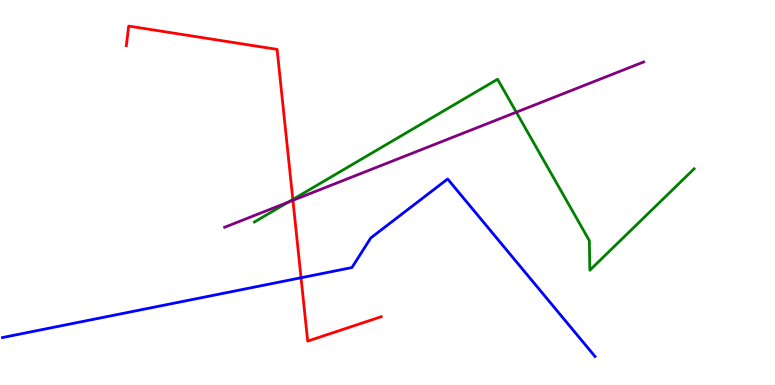[{'lines': ['blue', 'red'], 'intersections': [{'x': 3.88, 'y': 2.79}]}, {'lines': ['green', 'red'], 'intersections': [{'x': 3.78, 'y': 4.82}]}, {'lines': ['purple', 'red'], 'intersections': [{'x': 3.78, 'y': 4.8}]}, {'lines': ['blue', 'green'], 'intersections': []}, {'lines': ['blue', 'purple'], 'intersections': []}, {'lines': ['green', 'purple'], 'intersections': [{'x': 3.72, 'y': 4.75}, {'x': 6.66, 'y': 7.09}]}]